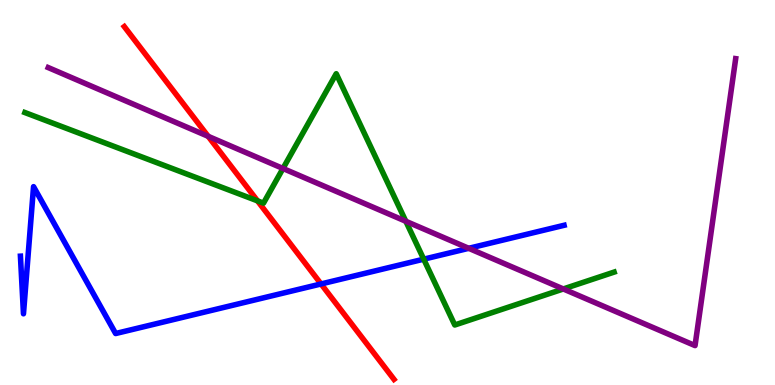[{'lines': ['blue', 'red'], 'intersections': [{'x': 4.14, 'y': 2.62}]}, {'lines': ['green', 'red'], 'intersections': [{'x': 3.32, 'y': 4.78}]}, {'lines': ['purple', 'red'], 'intersections': [{'x': 2.69, 'y': 6.46}]}, {'lines': ['blue', 'green'], 'intersections': [{'x': 5.47, 'y': 3.27}]}, {'lines': ['blue', 'purple'], 'intersections': [{'x': 6.05, 'y': 3.55}]}, {'lines': ['green', 'purple'], 'intersections': [{'x': 3.65, 'y': 5.62}, {'x': 5.24, 'y': 4.25}, {'x': 7.27, 'y': 2.49}]}]